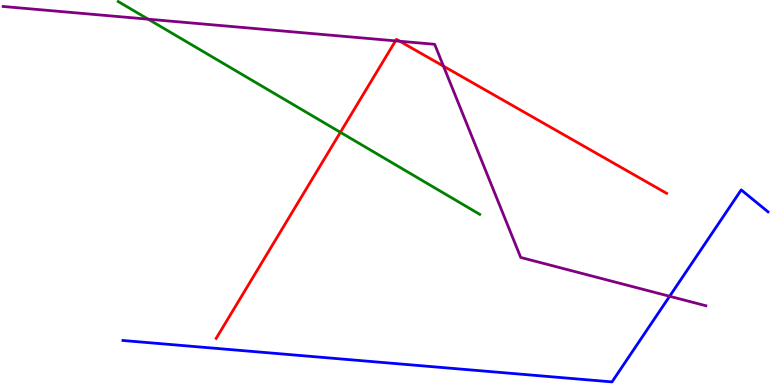[{'lines': ['blue', 'red'], 'intersections': []}, {'lines': ['green', 'red'], 'intersections': [{'x': 4.39, 'y': 6.56}]}, {'lines': ['purple', 'red'], 'intersections': [{'x': 5.1, 'y': 8.94}, {'x': 5.16, 'y': 8.93}, {'x': 5.72, 'y': 8.28}]}, {'lines': ['blue', 'green'], 'intersections': []}, {'lines': ['blue', 'purple'], 'intersections': [{'x': 8.64, 'y': 2.3}]}, {'lines': ['green', 'purple'], 'intersections': [{'x': 1.91, 'y': 9.5}]}]